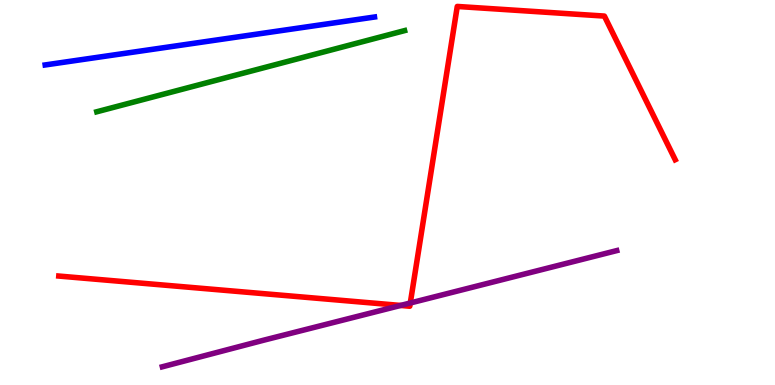[{'lines': ['blue', 'red'], 'intersections': []}, {'lines': ['green', 'red'], 'intersections': []}, {'lines': ['purple', 'red'], 'intersections': [{'x': 5.17, 'y': 2.07}, {'x': 5.29, 'y': 2.13}]}, {'lines': ['blue', 'green'], 'intersections': []}, {'lines': ['blue', 'purple'], 'intersections': []}, {'lines': ['green', 'purple'], 'intersections': []}]